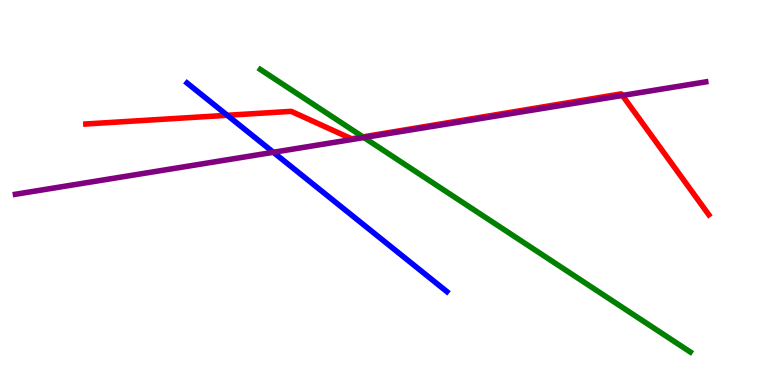[{'lines': ['blue', 'red'], 'intersections': [{'x': 2.93, 'y': 7.01}]}, {'lines': ['green', 'red'], 'intersections': [{'x': 4.68, 'y': 6.44}]}, {'lines': ['purple', 'red'], 'intersections': [{'x': 8.03, 'y': 7.52}]}, {'lines': ['blue', 'green'], 'intersections': []}, {'lines': ['blue', 'purple'], 'intersections': [{'x': 3.53, 'y': 6.04}]}, {'lines': ['green', 'purple'], 'intersections': [{'x': 4.7, 'y': 6.43}]}]